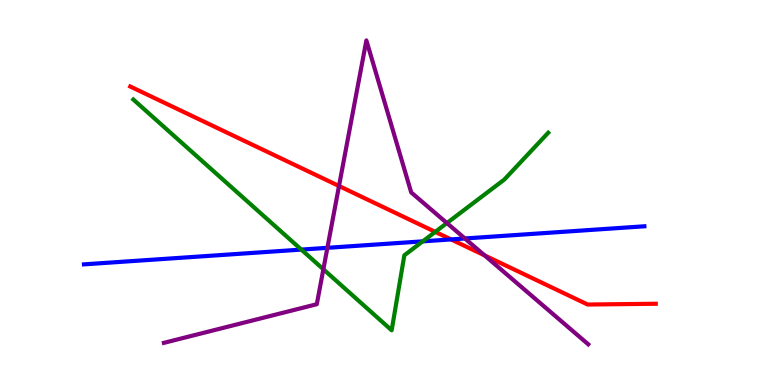[{'lines': ['blue', 'red'], 'intersections': [{'x': 5.82, 'y': 3.78}]}, {'lines': ['green', 'red'], 'intersections': [{'x': 5.62, 'y': 3.98}]}, {'lines': ['purple', 'red'], 'intersections': [{'x': 4.37, 'y': 5.17}, {'x': 6.25, 'y': 3.37}]}, {'lines': ['blue', 'green'], 'intersections': [{'x': 3.89, 'y': 3.52}, {'x': 5.46, 'y': 3.73}]}, {'lines': ['blue', 'purple'], 'intersections': [{'x': 4.22, 'y': 3.56}, {'x': 6.0, 'y': 3.81}]}, {'lines': ['green', 'purple'], 'intersections': [{'x': 4.17, 'y': 3.01}, {'x': 5.77, 'y': 4.21}]}]